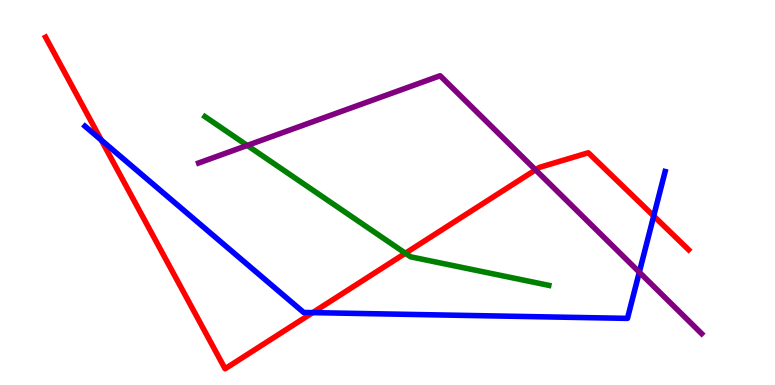[{'lines': ['blue', 'red'], 'intersections': [{'x': 1.31, 'y': 6.36}, {'x': 4.03, 'y': 1.88}, {'x': 8.43, 'y': 4.39}]}, {'lines': ['green', 'red'], 'intersections': [{'x': 5.23, 'y': 3.42}]}, {'lines': ['purple', 'red'], 'intersections': [{'x': 6.91, 'y': 5.59}]}, {'lines': ['blue', 'green'], 'intersections': []}, {'lines': ['blue', 'purple'], 'intersections': [{'x': 8.25, 'y': 2.93}]}, {'lines': ['green', 'purple'], 'intersections': [{'x': 3.19, 'y': 6.22}]}]